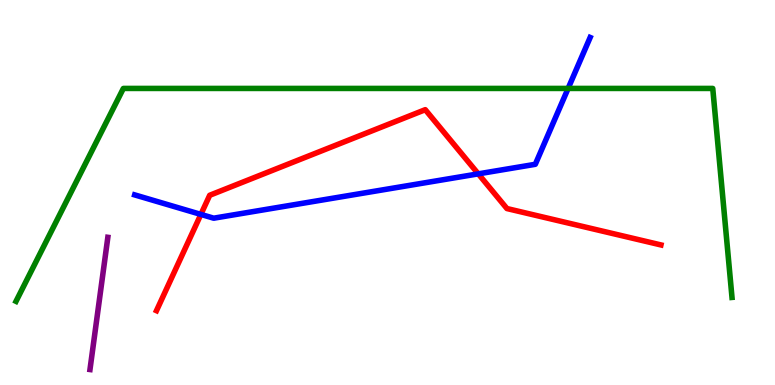[{'lines': ['blue', 'red'], 'intersections': [{'x': 2.59, 'y': 4.43}, {'x': 6.17, 'y': 5.48}]}, {'lines': ['green', 'red'], 'intersections': []}, {'lines': ['purple', 'red'], 'intersections': []}, {'lines': ['blue', 'green'], 'intersections': [{'x': 7.33, 'y': 7.7}]}, {'lines': ['blue', 'purple'], 'intersections': []}, {'lines': ['green', 'purple'], 'intersections': []}]